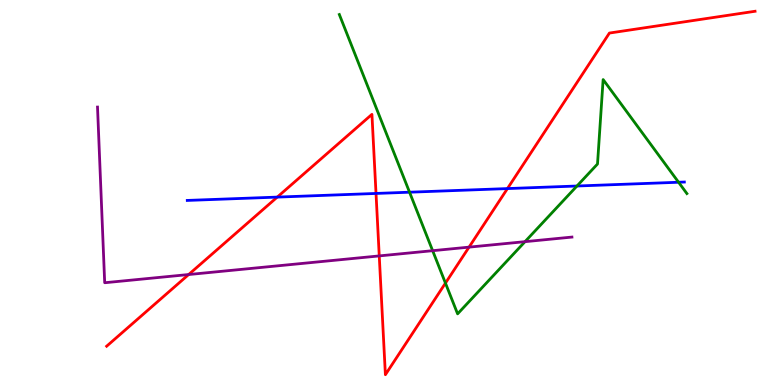[{'lines': ['blue', 'red'], 'intersections': [{'x': 3.58, 'y': 4.88}, {'x': 4.85, 'y': 4.98}, {'x': 6.55, 'y': 5.1}]}, {'lines': ['green', 'red'], 'intersections': [{'x': 5.75, 'y': 2.65}]}, {'lines': ['purple', 'red'], 'intersections': [{'x': 2.43, 'y': 2.87}, {'x': 4.89, 'y': 3.35}, {'x': 6.05, 'y': 3.58}]}, {'lines': ['blue', 'green'], 'intersections': [{'x': 5.28, 'y': 5.01}, {'x': 7.44, 'y': 5.17}, {'x': 8.76, 'y': 5.27}]}, {'lines': ['blue', 'purple'], 'intersections': []}, {'lines': ['green', 'purple'], 'intersections': [{'x': 5.58, 'y': 3.49}, {'x': 6.77, 'y': 3.72}]}]